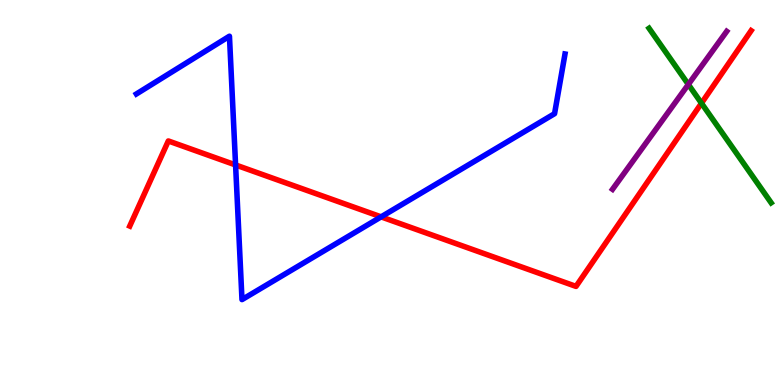[{'lines': ['blue', 'red'], 'intersections': [{'x': 3.04, 'y': 5.72}, {'x': 4.92, 'y': 4.37}]}, {'lines': ['green', 'red'], 'intersections': [{'x': 9.05, 'y': 7.32}]}, {'lines': ['purple', 'red'], 'intersections': []}, {'lines': ['blue', 'green'], 'intersections': []}, {'lines': ['blue', 'purple'], 'intersections': []}, {'lines': ['green', 'purple'], 'intersections': [{'x': 8.88, 'y': 7.81}]}]